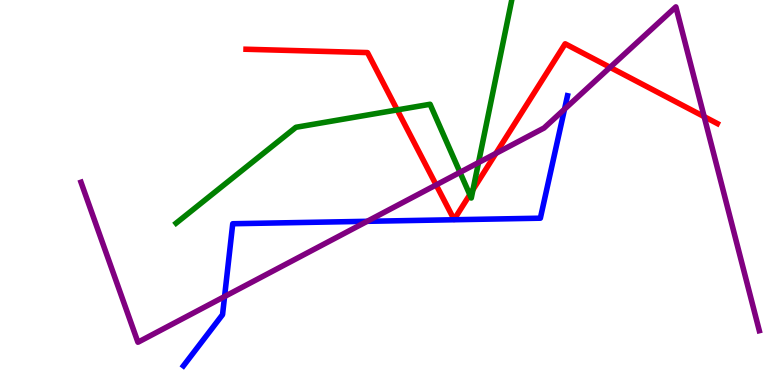[{'lines': ['blue', 'red'], 'intersections': []}, {'lines': ['green', 'red'], 'intersections': [{'x': 5.13, 'y': 7.15}, {'x': 6.06, 'y': 4.94}, {'x': 6.1, 'y': 5.08}]}, {'lines': ['purple', 'red'], 'intersections': [{'x': 5.63, 'y': 5.2}, {'x': 6.4, 'y': 6.02}, {'x': 7.87, 'y': 8.25}, {'x': 9.09, 'y': 6.97}]}, {'lines': ['blue', 'green'], 'intersections': []}, {'lines': ['blue', 'purple'], 'intersections': [{'x': 2.9, 'y': 2.3}, {'x': 4.74, 'y': 4.25}, {'x': 7.28, 'y': 7.16}]}, {'lines': ['green', 'purple'], 'intersections': [{'x': 5.94, 'y': 5.52}, {'x': 6.17, 'y': 5.78}]}]